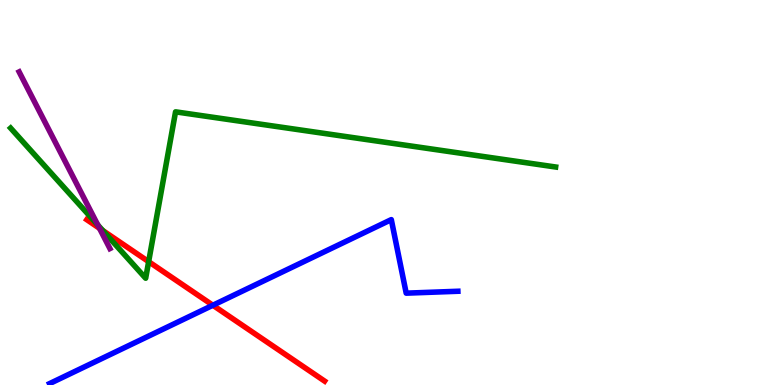[{'lines': ['blue', 'red'], 'intersections': [{'x': 2.75, 'y': 2.07}]}, {'lines': ['green', 'red'], 'intersections': [{'x': 1.33, 'y': 4.01}, {'x': 1.92, 'y': 3.2}]}, {'lines': ['purple', 'red'], 'intersections': [{'x': 1.28, 'y': 4.07}]}, {'lines': ['blue', 'green'], 'intersections': []}, {'lines': ['blue', 'purple'], 'intersections': []}, {'lines': ['green', 'purple'], 'intersections': [{'x': 1.26, 'y': 4.15}]}]